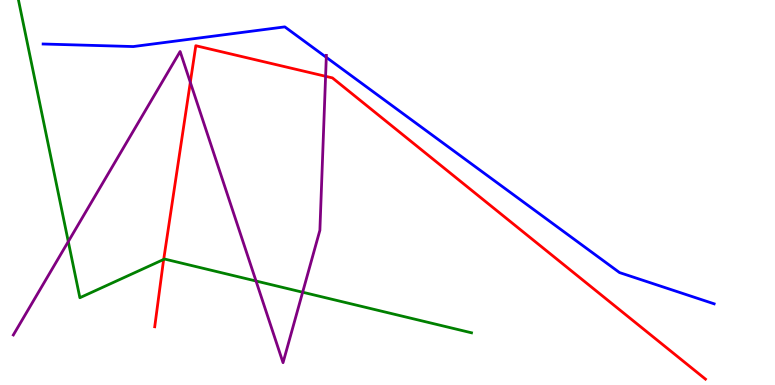[{'lines': ['blue', 'red'], 'intersections': []}, {'lines': ['green', 'red'], 'intersections': [{'x': 2.11, 'y': 3.26}]}, {'lines': ['purple', 'red'], 'intersections': [{'x': 2.46, 'y': 7.86}, {'x': 4.2, 'y': 8.02}]}, {'lines': ['blue', 'green'], 'intersections': []}, {'lines': ['blue', 'purple'], 'intersections': [{'x': 4.21, 'y': 8.51}]}, {'lines': ['green', 'purple'], 'intersections': [{'x': 0.881, 'y': 3.73}, {'x': 3.3, 'y': 2.7}, {'x': 3.91, 'y': 2.41}]}]